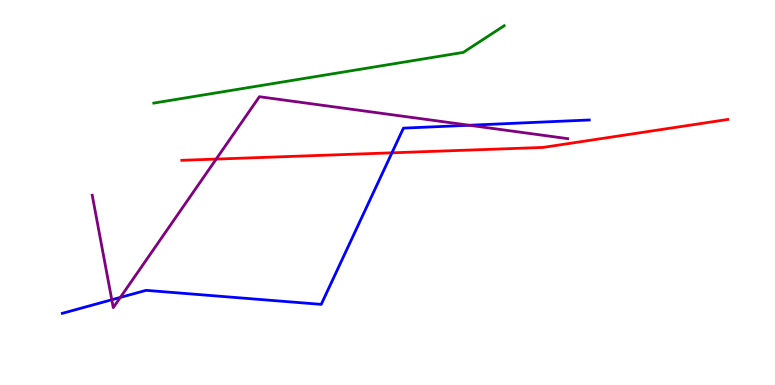[{'lines': ['blue', 'red'], 'intersections': [{'x': 5.06, 'y': 6.03}]}, {'lines': ['green', 'red'], 'intersections': []}, {'lines': ['purple', 'red'], 'intersections': [{'x': 2.79, 'y': 5.87}]}, {'lines': ['blue', 'green'], 'intersections': []}, {'lines': ['blue', 'purple'], 'intersections': [{'x': 1.44, 'y': 2.21}, {'x': 1.55, 'y': 2.28}, {'x': 6.05, 'y': 6.75}]}, {'lines': ['green', 'purple'], 'intersections': []}]